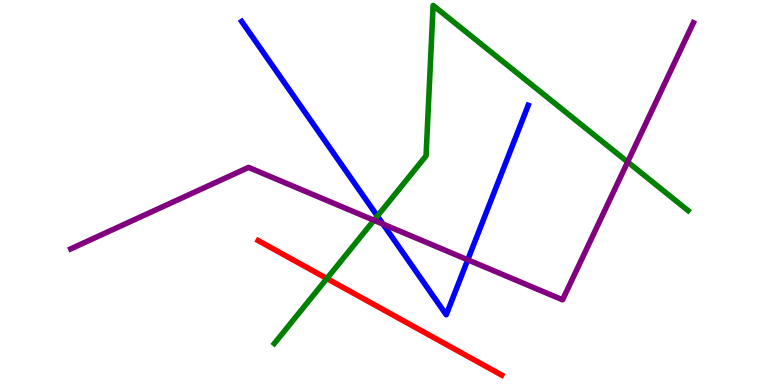[{'lines': ['blue', 'red'], 'intersections': []}, {'lines': ['green', 'red'], 'intersections': [{'x': 4.22, 'y': 2.77}]}, {'lines': ['purple', 'red'], 'intersections': []}, {'lines': ['blue', 'green'], 'intersections': [{'x': 4.87, 'y': 4.39}]}, {'lines': ['blue', 'purple'], 'intersections': [{'x': 4.94, 'y': 4.18}, {'x': 6.04, 'y': 3.25}]}, {'lines': ['green', 'purple'], 'intersections': [{'x': 4.83, 'y': 4.28}, {'x': 8.1, 'y': 5.79}]}]